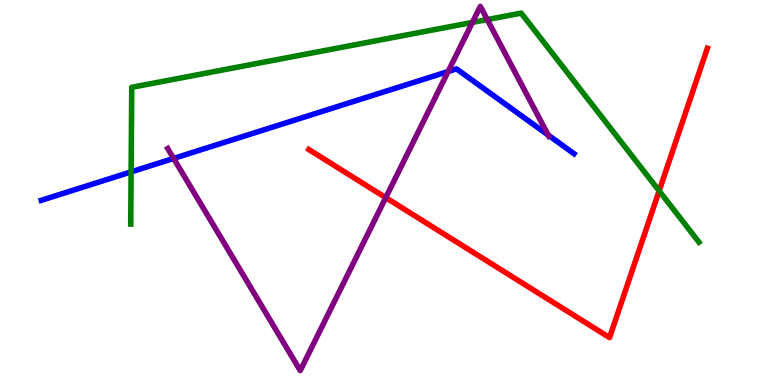[{'lines': ['blue', 'red'], 'intersections': []}, {'lines': ['green', 'red'], 'intersections': [{'x': 8.51, 'y': 5.04}]}, {'lines': ['purple', 'red'], 'intersections': [{'x': 4.98, 'y': 4.87}]}, {'lines': ['blue', 'green'], 'intersections': [{'x': 1.69, 'y': 5.54}]}, {'lines': ['blue', 'purple'], 'intersections': [{'x': 2.24, 'y': 5.89}, {'x': 5.78, 'y': 8.14}, {'x': 7.07, 'y': 6.49}]}, {'lines': ['green', 'purple'], 'intersections': [{'x': 6.1, 'y': 9.42}, {'x': 6.29, 'y': 9.49}]}]